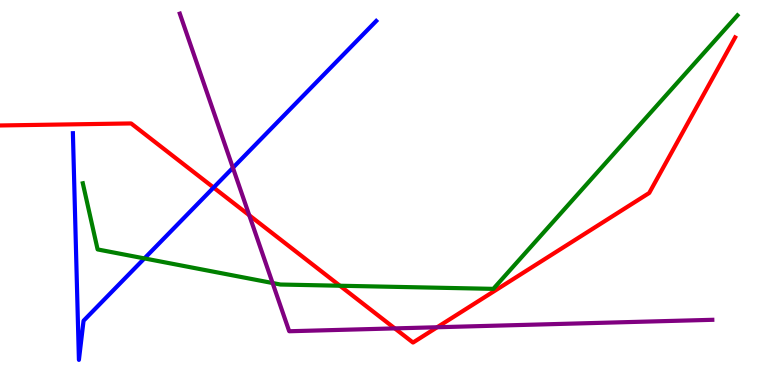[{'lines': ['blue', 'red'], 'intersections': [{'x': 2.76, 'y': 5.13}]}, {'lines': ['green', 'red'], 'intersections': [{'x': 4.39, 'y': 2.58}]}, {'lines': ['purple', 'red'], 'intersections': [{'x': 3.22, 'y': 4.41}, {'x': 5.09, 'y': 1.47}, {'x': 5.64, 'y': 1.5}]}, {'lines': ['blue', 'green'], 'intersections': [{'x': 1.86, 'y': 3.29}]}, {'lines': ['blue', 'purple'], 'intersections': [{'x': 3.01, 'y': 5.64}]}, {'lines': ['green', 'purple'], 'intersections': [{'x': 3.52, 'y': 2.65}]}]